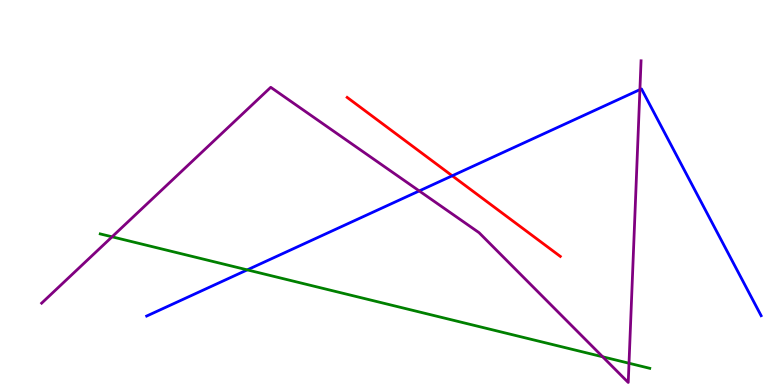[{'lines': ['blue', 'red'], 'intersections': [{'x': 5.84, 'y': 5.43}]}, {'lines': ['green', 'red'], 'intersections': []}, {'lines': ['purple', 'red'], 'intersections': []}, {'lines': ['blue', 'green'], 'intersections': [{'x': 3.19, 'y': 2.99}]}, {'lines': ['blue', 'purple'], 'intersections': [{'x': 5.41, 'y': 5.04}, {'x': 8.26, 'y': 7.67}]}, {'lines': ['green', 'purple'], 'intersections': [{'x': 1.45, 'y': 3.85}, {'x': 7.78, 'y': 0.733}, {'x': 8.12, 'y': 0.565}]}]